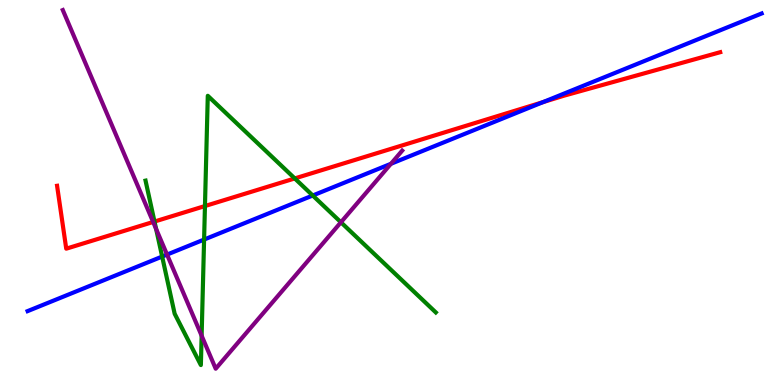[{'lines': ['blue', 'red'], 'intersections': [{'x': 7.01, 'y': 7.35}]}, {'lines': ['green', 'red'], 'intersections': [{'x': 1.99, 'y': 4.25}, {'x': 2.64, 'y': 4.65}, {'x': 3.8, 'y': 5.37}]}, {'lines': ['purple', 'red'], 'intersections': [{'x': 1.98, 'y': 4.23}]}, {'lines': ['blue', 'green'], 'intersections': [{'x': 2.09, 'y': 3.34}, {'x': 2.63, 'y': 3.78}, {'x': 4.04, 'y': 4.92}]}, {'lines': ['blue', 'purple'], 'intersections': [{'x': 2.16, 'y': 3.39}, {'x': 5.04, 'y': 5.75}]}, {'lines': ['green', 'purple'], 'intersections': [{'x': 2.01, 'y': 4.05}, {'x': 2.6, 'y': 1.28}, {'x': 4.4, 'y': 4.23}]}]